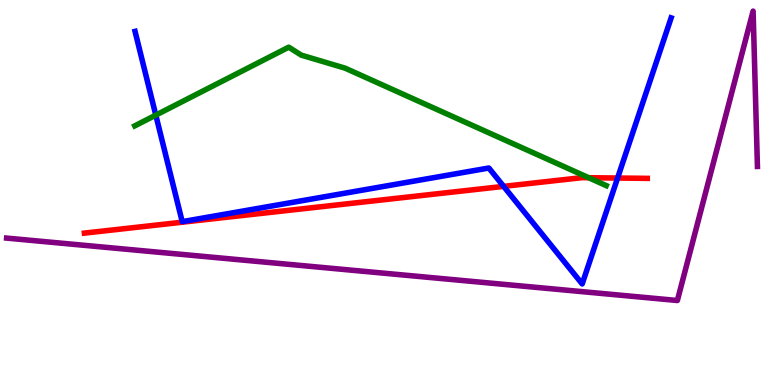[{'lines': ['blue', 'red'], 'intersections': [{'x': 6.5, 'y': 5.16}, {'x': 7.97, 'y': 5.38}]}, {'lines': ['green', 'red'], 'intersections': [{'x': 7.6, 'y': 5.38}]}, {'lines': ['purple', 'red'], 'intersections': []}, {'lines': ['blue', 'green'], 'intersections': [{'x': 2.01, 'y': 7.01}]}, {'lines': ['blue', 'purple'], 'intersections': []}, {'lines': ['green', 'purple'], 'intersections': []}]